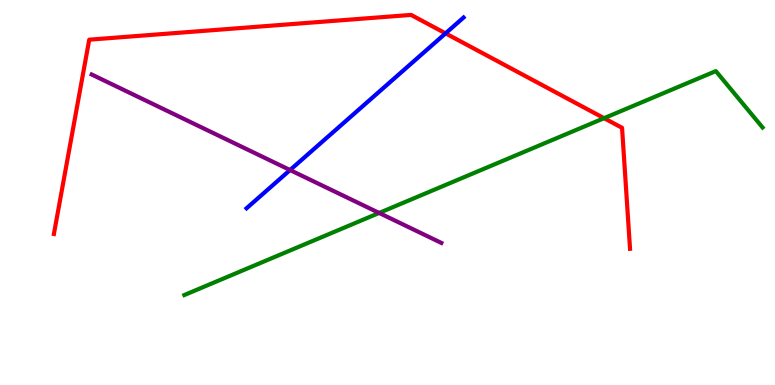[{'lines': ['blue', 'red'], 'intersections': [{'x': 5.75, 'y': 9.13}]}, {'lines': ['green', 'red'], 'intersections': [{'x': 7.79, 'y': 6.93}]}, {'lines': ['purple', 'red'], 'intersections': []}, {'lines': ['blue', 'green'], 'intersections': []}, {'lines': ['blue', 'purple'], 'intersections': [{'x': 3.74, 'y': 5.58}]}, {'lines': ['green', 'purple'], 'intersections': [{'x': 4.89, 'y': 4.47}]}]